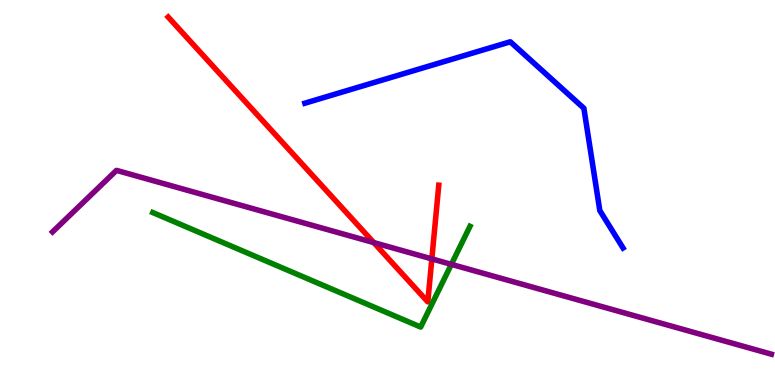[{'lines': ['blue', 'red'], 'intersections': []}, {'lines': ['green', 'red'], 'intersections': []}, {'lines': ['purple', 'red'], 'intersections': [{'x': 4.82, 'y': 3.7}, {'x': 5.57, 'y': 3.28}]}, {'lines': ['blue', 'green'], 'intersections': []}, {'lines': ['blue', 'purple'], 'intersections': []}, {'lines': ['green', 'purple'], 'intersections': [{'x': 5.82, 'y': 3.13}]}]